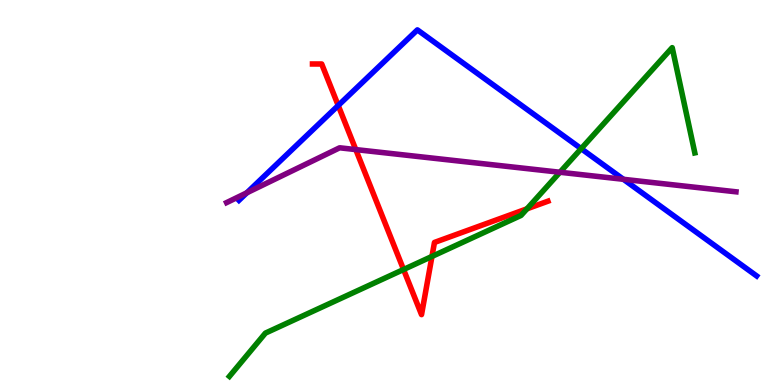[{'lines': ['blue', 'red'], 'intersections': [{'x': 4.36, 'y': 7.26}]}, {'lines': ['green', 'red'], 'intersections': [{'x': 5.21, 'y': 3.0}, {'x': 5.57, 'y': 3.34}, {'x': 6.8, 'y': 4.58}]}, {'lines': ['purple', 'red'], 'intersections': [{'x': 4.59, 'y': 6.11}]}, {'lines': ['blue', 'green'], 'intersections': [{'x': 7.5, 'y': 6.14}]}, {'lines': ['blue', 'purple'], 'intersections': [{'x': 3.19, 'y': 4.99}, {'x': 8.04, 'y': 5.34}]}, {'lines': ['green', 'purple'], 'intersections': [{'x': 7.22, 'y': 5.53}]}]